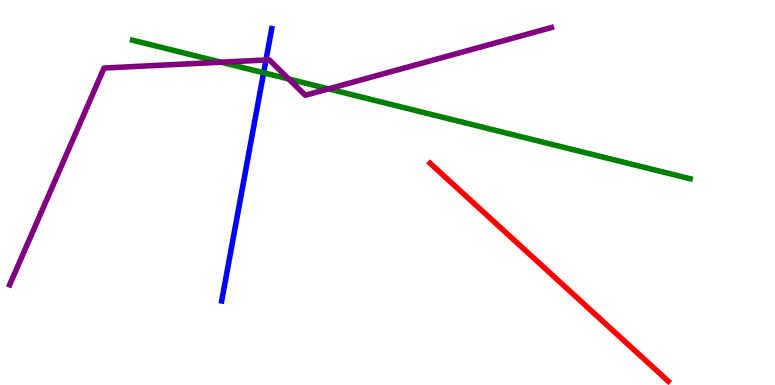[{'lines': ['blue', 'red'], 'intersections': []}, {'lines': ['green', 'red'], 'intersections': []}, {'lines': ['purple', 'red'], 'intersections': []}, {'lines': ['blue', 'green'], 'intersections': [{'x': 3.4, 'y': 8.11}]}, {'lines': ['blue', 'purple'], 'intersections': [{'x': 3.43, 'y': 8.44}]}, {'lines': ['green', 'purple'], 'intersections': [{'x': 2.85, 'y': 8.38}, {'x': 3.73, 'y': 7.95}, {'x': 4.24, 'y': 7.69}]}]